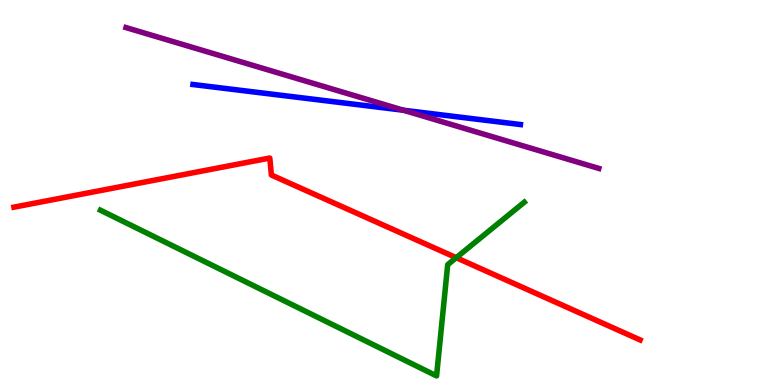[{'lines': ['blue', 'red'], 'intersections': []}, {'lines': ['green', 'red'], 'intersections': [{'x': 5.89, 'y': 3.31}]}, {'lines': ['purple', 'red'], 'intersections': []}, {'lines': ['blue', 'green'], 'intersections': []}, {'lines': ['blue', 'purple'], 'intersections': [{'x': 5.21, 'y': 7.14}]}, {'lines': ['green', 'purple'], 'intersections': []}]